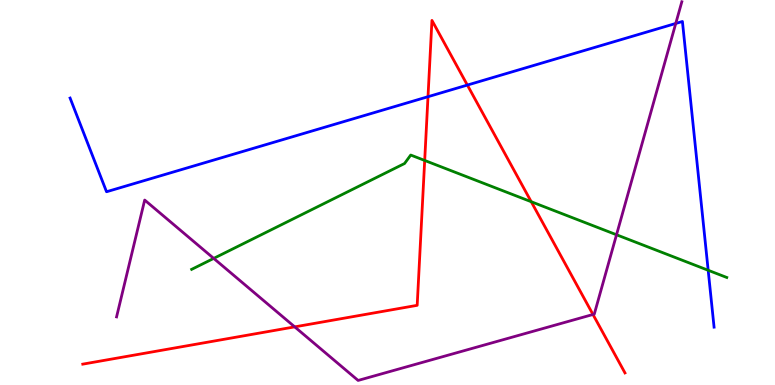[{'lines': ['blue', 'red'], 'intersections': [{'x': 5.52, 'y': 7.49}, {'x': 6.03, 'y': 7.79}]}, {'lines': ['green', 'red'], 'intersections': [{'x': 5.48, 'y': 5.83}, {'x': 6.85, 'y': 4.76}]}, {'lines': ['purple', 'red'], 'intersections': [{'x': 3.8, 'y': 1.51}, {'x': 7.65, 'y': 1.83}]}, {'lines': ['blue', 'green'], 'intersections': [{'x': 9.14, 'y': 2.98}]}, {'lines': ['blue', 'purple'], 'intersections': [{'x': 8.72, 'y': 9.39}]}, {'lines': ['green', 'purple'], 'intersections': [{'x': 2.76, 'y': 3.29}, {'x': 7.96, 'y': 3.9}]}]